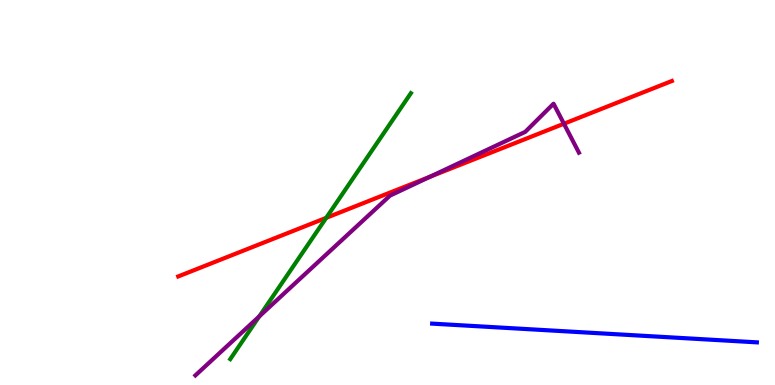[{'lines': ['blue', 'red'], 'intersections': []}, {'lines': ['green', 'red'], 'intersections': [{'x': 4.21, 'y': 4.34}]}, {'lines': ['purple', 'red'], 'intersections': [{'x': 5.55, 'y': 5.41}, {'x': 7.28, 'y': 6.79}]}, {'lines': ['blue', 'green'], 'intersections': []}, {'lines': ['blue', 'purple'], 'intersections': []}, {'lines': ['green', 'purple'], 'intersections': [{'x': 3.35, 'y': 1.78}]}]